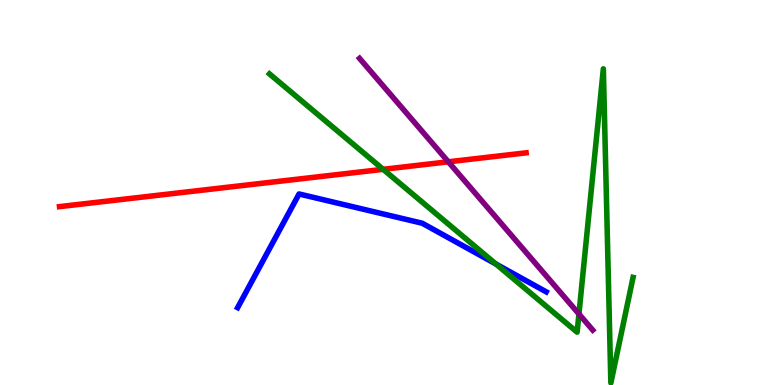[{'lines': ['blue', 'red'], 'intersections': []}, {'lines': ['green', 'red'], 'intersections': [{'x': 4.94, 'y': 5.6}]}, {'lines': ['purple', 'red'], 'intersections': [{'x': 5.78, 'y': 5.8}]}, {'lines': ['blue', 'green'], 'intersections': [{'x': 6.4, 'y': 3.14}]}, {'lines': ['blue', 'purple'], 'intersections': []}, {'lines': ['green', 'purple'], 'intersections': [{'x': 7.47, 'y': 1.84}]}]